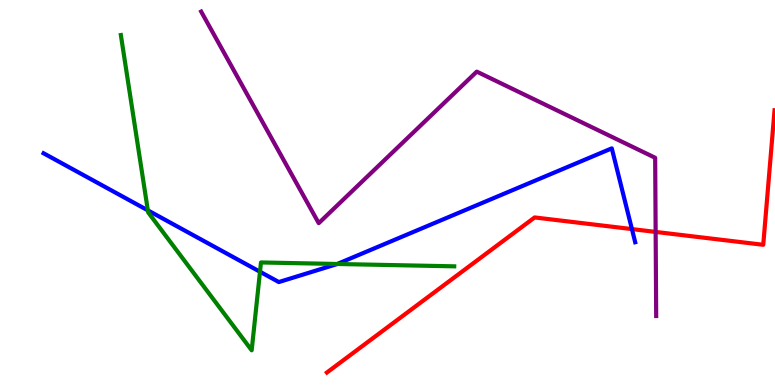[{'lines': ['blue', 'red'], 'intersections': [{'x': 8.15, 'y': 4.05}]}, {'lines': ['green', 'red'], 'intersections': []}, {'lines': ['purple', 'red'], 'intersections': [{'x': 8.46, 'y': 3.98}]}, {'lines': ['blue', 'green'], 'intersections': [{'x': 1.91, 'y': 4.54}, {'x': 3.35, 'y': 2.94}, {'x': 4.35, 'y': 3.14}]}, {'lines': ['blue', 'purple'], 'intersections': []}, {'lines': ['green', 'purple'], 'intersections': []}]